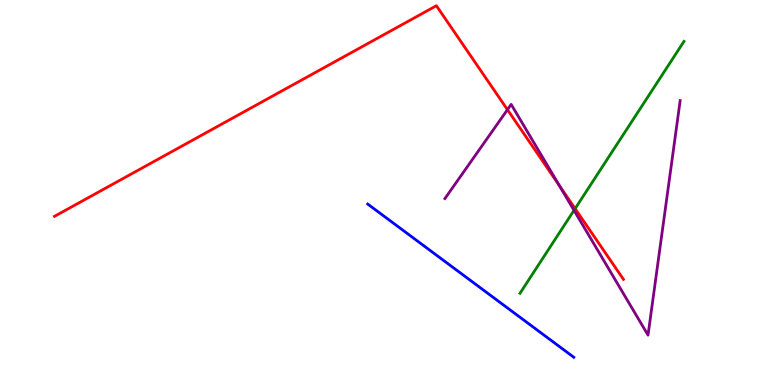[{'lines': ['blue', 'red'], 'intersections': []}, {'lines': ['green', 'red'], 'intersections': [{'x': 7.42, 'y': 4.58}]}, {'lines': ['purple', 'red'], 'intersections': [{'x': 6.55, 'y': 7.15}, {'x': 7.22, 'y': 5.18}]}, {'lines': ['blue', 'green'], 'intersections': []}, {'lines': ['blue', 'purple'], 'intersections': []}, {'lines': ['green', 'purple'], 'intersections': [{'x': 7.41, 'y': 4.54}]}]